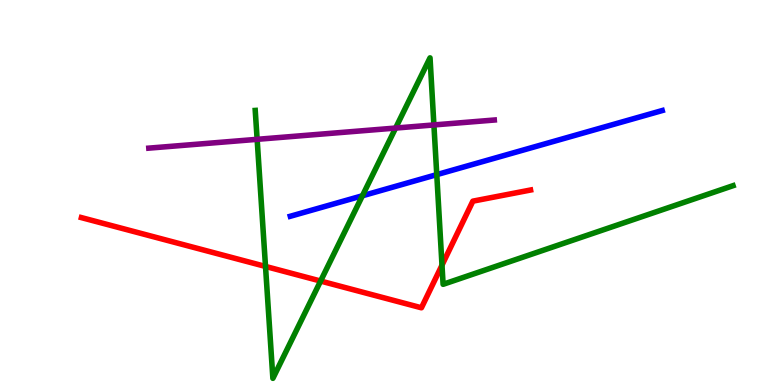[{'lines': ['blue', 'red'], 'intersections': []}, {'lines': ['green', 'red'], 'intersections': [{'x': 3.43, 'y': 3.08}, {'x': 4.14, 'y': 2.7}, {'x': 5.7, 'y': 3.11}]}, {'lines': ['purple', 'red'], 'intersections': []}, {'lines': ['blue', 'green'], 'intersections': [{'x': 4.68, 'y': 4.91}, {'x': 5.64, 'y': 5.46}]}, {'lines': ['blue', 'purple'], 'intersections': []}, {'lines': ['green', 'purple'], 'intersections': [{'x': 3.32, 'y': 6.38}, {'x': 5.1, 'y': 6.67}, {'x': 5.6, 'y': 6.75}]}]